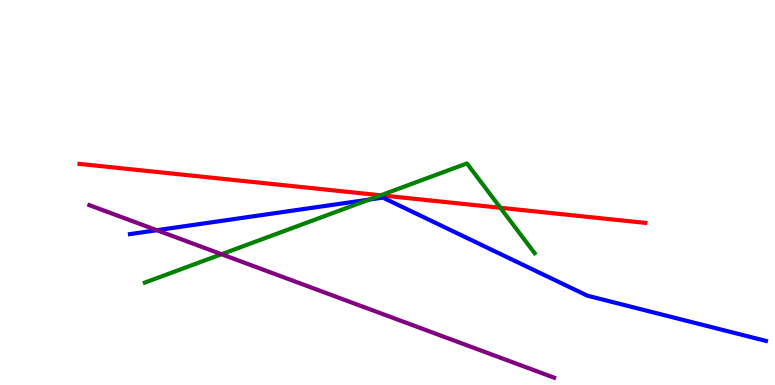[{'lines': ['blue', 'red'], 'intersections': []}, {'lines': ['green', 'red'], 'intersections': [{'x': 4.91, 'y': 4.93}, {'x': 6.46, 'y': 4.6}]}, {'lines': ['purple', 'red'], 'intersections': []}, {'lines': ['blue', 'green'], 'intersections': [{'x': 4.77, 'y': 4.82}]}, {'lines': ['blue', 'purple'], 'intersections': [{'x': 2.02, 'y': 4.02}]}, {'lines': ['green', 'purple'], 'intersections': [{'x': 2.86, 'y': 3.4}]}]